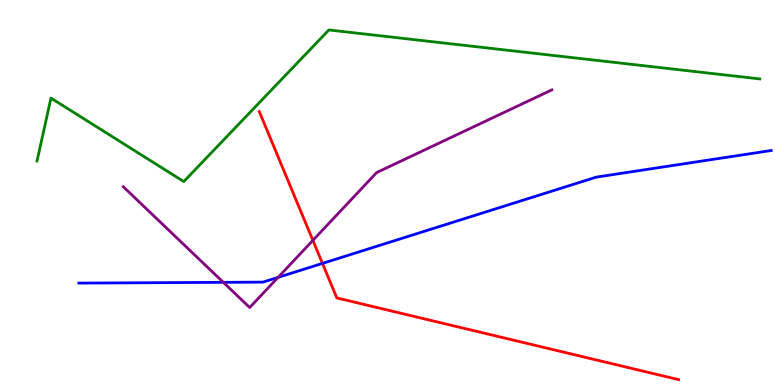[{'lines': ['blue', 'red'], 'intersections': [{'x': 4.16, 'y': 3.16}]}, {'lines': ['green', 'red'], 'intersections': []}, {'lines': ['purple', 'red'], 'intersections': [{'x': 4.04, 'y': 3.76}]}, {'lines': ['blue', 'green'], 'intersections': []}, {'lines': ['blue', 'purple'], 'intersections': [{'x': 2.88, 'y': 2.67}, {'x': 3.59, 'y': 2.8}]}, {'lines': ['green', 'purple'], 'intersections': []}]